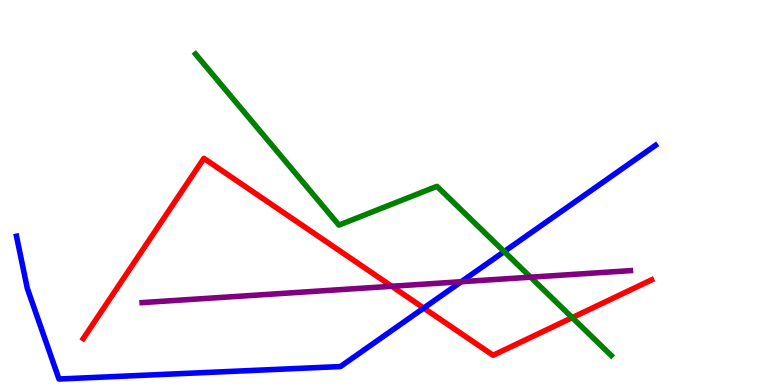[{'lines': ['blue', 'red'], 'intersections': [{'x': 5.47, 'y': 2.0}]}, {'lines': ['green', 'red'], 'intersections': [{'x': 7.38, 'y': 1.75}]}, {'lines': ['purple', 'red'], 'intersections': [{'x': 5.05, 'y': 2.56}]}, {'lines': ['blue', 'green'], 'intersections': [{'x': 6.51, 'y': 3.47}]}, {'lines': ['blue', 'purple'], 'intersections': [{'x': 5.95, 'y': 2.68}]}, {'lines': ['green', 'purple'], 'intersections': [{'x': 6.85, 'y': 2.8}]}]